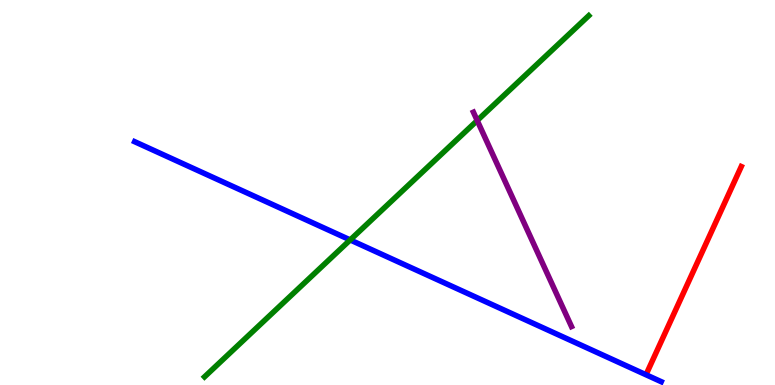[{'lines': ['blue', 'red'], 'intersections': []}, {'lines': ['green', 'red'], 'intersections': []}, {'lines': ['purple', 'red'], 'intersections': []}, {'lines': ['blue', 'green'], 'intersections': [{'x': 4.52, 'y': 3.77}]}, {'lines': ['blue', 'purple'], 'intersections': []}, {'lines': ['green', 'purple'], 'intersections': [{'x': 6.16, 'y': 6.87}]}]